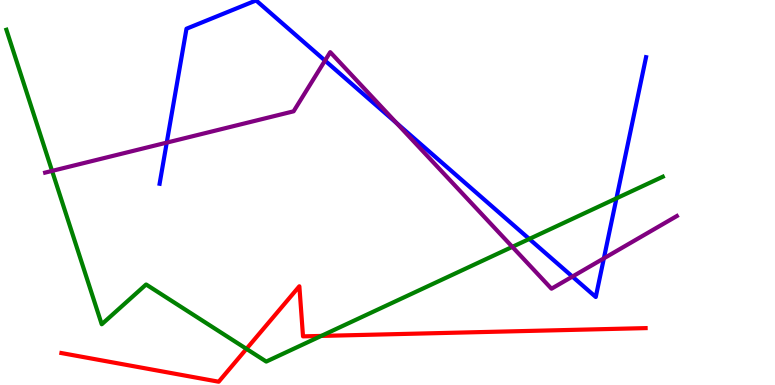[{'lines': ['blue', 'red'], 'intersections': []}, {'lines': ['green', 'red'], 'intersections': [{'x': 3.18, 'y': 0.938}, {'x': 4.15, 'y': 1.27}]}, {'lines': ['purple', 'red'], 'intersections': []}, {'lines': ['blue', 'green'], 'intersections': [{'x': 6.83, 'y': 3.79}, {'x': 7.95, 'y': 4.85}]}, {'lines': ['blue', 'purple'], 'intersections': [{'x': 2.15, 'y': 6.3}, {'x': 4.19, 'y': 8.43}, {'x': 5.12, 'y': 6.81}, {'x': 7.39, 'y': 2.82}, {'x': 7.79, 'y': 3.29}]}, {'lines': ['green', 'purple'], 'intersections': [{'x': 0.672, 'y': 5.56}, {'x': 6.61, 'y': 3.59}]}]